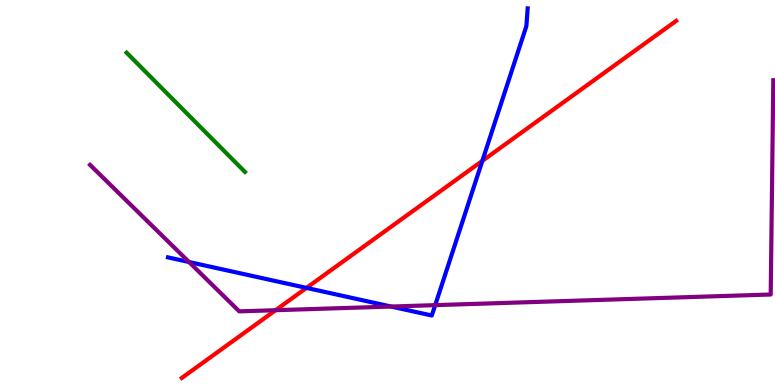[{'lines': ['blue', 'red'], 'intersections': [{'x': 3.95, 'y': 2.52}, {'x': 6.22, 'y': 5.82}]}, {'lines': ['green', 'red'], 'intersections': []}, {'lines': ['purple', 'red'], 'intersections': [{'x': 3.56, 'y': 1.94}]}, {'lines': ['blue', 'green'], 'intersections': []}, {'lines': ['blue', 'purple'], 'intersections': [{'x': 2.44, 'y': 3.19}, {'x': 5.05, 'y': 2.04}, {'x': 5.62, 'y': 2.07}]}, {'lines': ['green', 'purple'], 'intersections': []}]